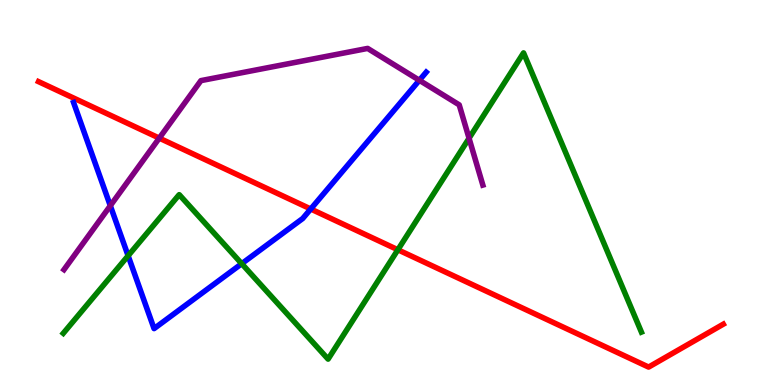[{'lines': ['blue', 'red'], 'intersections': [{'x': 4.01, 'y': 4.57}]}, {'lines': ['green', 'red'], 'intersections': [{'x': 5.13, 'y': 3.51}]}, {'lines': ['purple', 'red'], 'intersections': [{'x': 2.06, 'y': 6.41}]}, {'lines': ['blue', 'green'], 'intersections': [{'x': 1.65, 'y': 3.36}, {'x': 3.12, 'y': 3.15}]}, {'lines': ['blue', 'purple'], 'intersections': [{'x': 1.42, 'y': 4.66}, {'x': 5.41, 'y': 7.91}]}, {'lines': ['green', 'purple'], 'intersections': [{'x': 6.05, 'y': 6.41}]}]